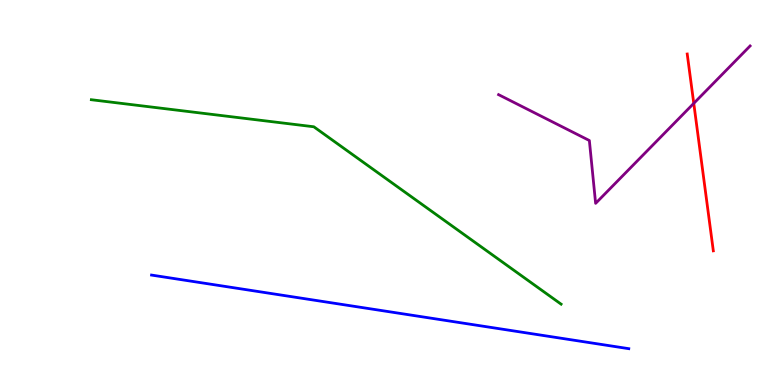[{'lines': ['blue', 'red'], 'intersections': []}, {'lines': ['green', 'red'], 'intersections': []}, {'lines': ['purple', 'red'], 'intersections': [{'x': 8.95, 'y': 7.32}]}, {'lines': ['blue', 'green'], 'intersections': []}, {'lines': ['blue', 'purple'], 'intersections': []}, {'lines': ['green', 'purple'], 'intersections': []}]